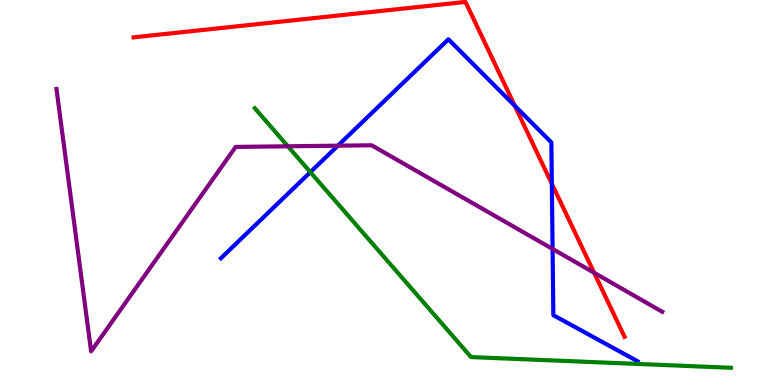[{'lines': ['blue', 'red'], 'intersections': [{'x': 6.64, 'y': 7.25}, {'x': 7.12, 'y': 5.23}]}, {'lines': ['green', 'red'], 'intersections': []}, {'lines': ['purple', 'red'], 'intersections': [{'x': 7.67, 'y': 2.92}]}, {'lines': ['blue', 'green'], 'intersections': [{'x': 4.0, 'y': 5.53}]}, {'lines': ['blue', 'purple'], 'intersections': [{'x': 4.36, 'y': 6.22}, {'x': 7.13, 'y': 3.53}]}, {'lines': ['green', 'purple'], 'intersections': [{'x': 3.71, 'y': 6.2}]}]